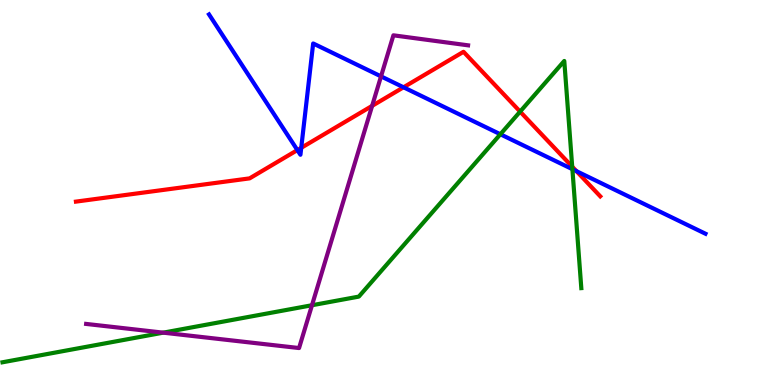[{'lines': ['blue', 'red'], 'intersections': [{'x': 3.84, 'y': 6.1}, {'x': 3.89, 'y': 6.16}, {'x': 5.21, 'y': 7.73}, {'x': 7.44, 'y': 5.55}]}, {'lines': ['green', 'red'], 'intersections': [{'x': 6.71, 'y': 7.1}, {'x': 7.38, 'y': 5.67}]}, {'lines': ['purple', 'red'], 'intersections': [{'x': 4.8, 'y': 7.25}]}, {'lines': ['blue', 'green'], 'intersections': [{'x': 6.46, 'y': 6.51}, {'x': 7.39, 'y': 5.61}]}, {'lines': ['blue', 'purple'], 'intersections': [{'x': 4.92, 'y': 8.02}]}, {'lines': ['green', 'purple'], 'intersections': [{'x': 2.11, 'y': 1.36}, {'x': 4.03, 'y': 2.07}]}]